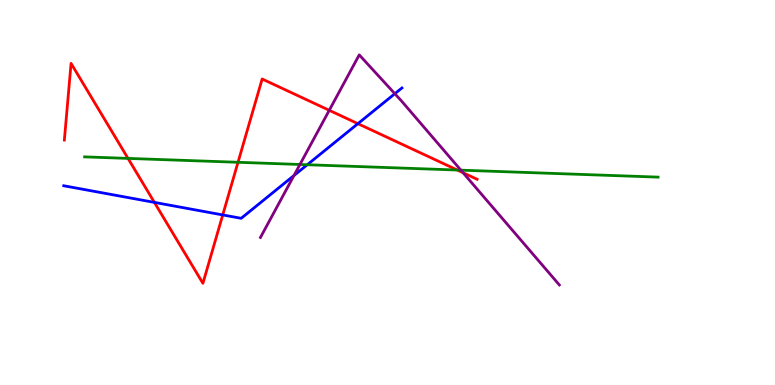[{'lines': ['blue', 'red'], 'intersections': [{'x': 1.99, 'y': 4.74}, {'x': 2.87, 'y': 4.42}, {'x': 4.62, 'y': 6.79}]}, {'lines': ['green', 'red'], 'intersections': [{'x': 1.65, 'y': 5.89}, {'x': 3.07, 'y': 5.78}, {'x': 5.9, 'y': 5.58}]}, {'lines': ['purple', 'red'], 'intersections': [{'x': 4.25, 'y': 7.13}, {'x': 5.98, 'y': 5.51}]}, {'lines': ['blue', 'green'], 'intersections': [{'x': 3.96, 'y': 5.72}]}, {'lines': ['blue', 'purple'], 'intersections': [{'x': 3.79, 'y': 5.44}, {'x': 5.09, 'y': 7.57}]}, {'lines': ['green', 'purple'], 'intersections': [{'x': 3.87, 'y': 5.73}, {'x': 5.95, 'y': 5.58}]}]